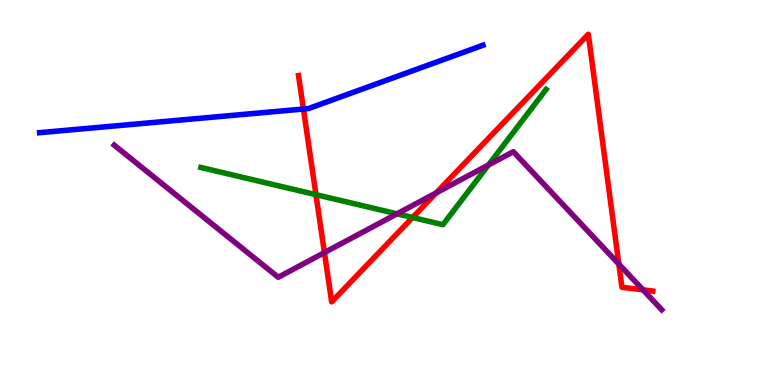[{'lines': ['blue', 'red'], 'intersections': [{'x': 3.92, 'y': 7.17}]}, {'lines': ['green', 'red'], 'intersections': [{'x': 4.08, 'y': 4.94}, {'x': 5.32, 'y': 4.35}]}, {'lines': ['purple', 'red'], 'intersections': [{'x': 4.19, 'y': 3.44}, {'x': 5.63, 'y': 4.99}, {'x': 7.98, 'y': 3.14}, {'x': 8.3, 'y': 2.47}]}, {'lines': ['blue', 'green'], 'intersections': []}, {'lines': ['blue', 'purple'], 'intersections': []}, {'lines': ['green', 'purple'], 'intersections': [{'x': 5.12, 'y': 4.45}, {'x': 6.3, 'y': 5.71}]}]